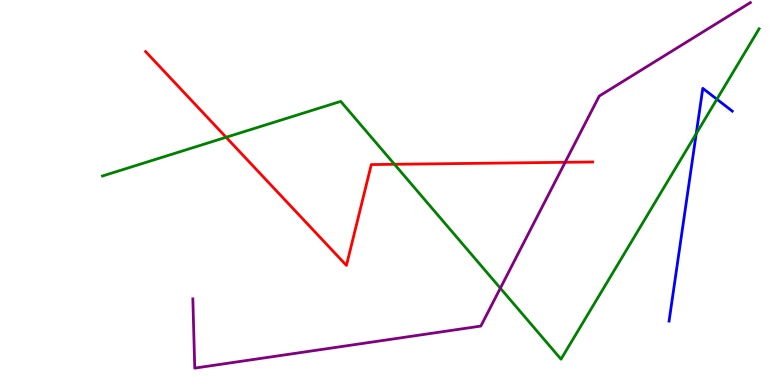[{'lines': ['blue', 'red'], 'intersections': []}, {'lines': ['green', 'red'], 'intersections': [{'x': 2.92, 'y': 6.43}, {'x': 5.09, 'y': 5.73}]}, {'lines': ['purple', 'red'], 'intersections': [{'x': 7.29, 'y': 5.78}]}, {'lines': ['blue', 'green'], 'intersections': [{'x': 8.98, 'y': 6.53}, {'x': 9.25, 'y': 7.42}]}, {'lines': ['blue', 'purple'], 'intersections': []}, {'lines': ['green', 'purple'], 'intersections': [{'x': 6.46, 'y': 2.51}]}]